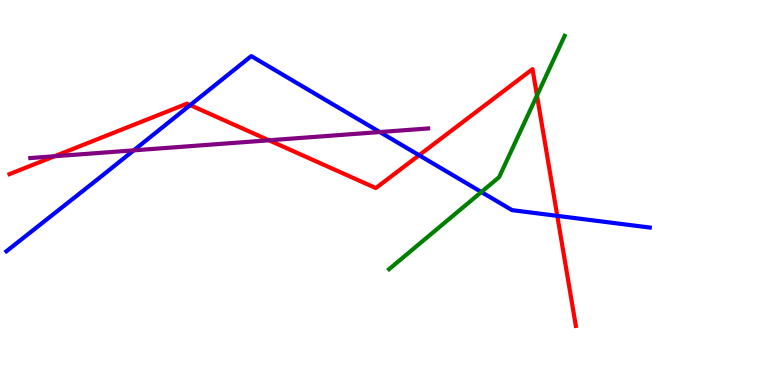[{'lines': ['blue', 'red'], 'intersections': [{'x': 2.45, 'y': 7.27}, {'x': 5.41, 'y': 5.97}, {'x': 7.19, 'y': 4.39}]}, {'lines': ['green', 'red'], 'intersections': [{'x': 6.93, 'y': 7.52}]}, {'lines': ['purple', 'red'], 'intersections': [{'x': 0.703, 'y': 5.94}, {'x': 3.47, 'y': 6.36}]}, {'lines': ['blue', 'green'], 'intersections': [{'x': 6.21, 'y': 5.01}]}, {'lines': ['blue', 'purple'], 'intersections': [{'x': 1.73, 'y': 6.09}, {'x': 4.9, 'y': 6.57}]}, {'lines': ['green', 'purple'], 'intersections': []}]